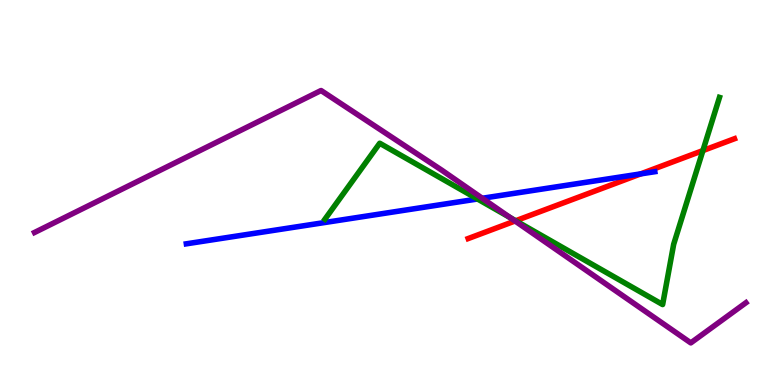[{'lines': ['blue', 'red'], 'intersections': [{'x': 8.27, 'y': 5.48}]}, {'lines': ['green', 'red'], 'intersections': [{'x': 6.65, 'y': 4.27}, {'x': 9.07, 'y': 6.09}]}, {'lines': ['purple', 'red'], 'intersections': [{'x': 6.65, 'y': 4.26}]}, {'lines': ['blue', 'green'], 'intersections': [{'x': 6.16, 'y': 4.83}]}, {'lines': ['blue', 'purple'], 'intersections': [{'x': 6.22, 'y': 4.85}]}, {'lines': ['green', 'purple'], 'intersections': [{'x': 6.58, 'y': 4.35}]}]